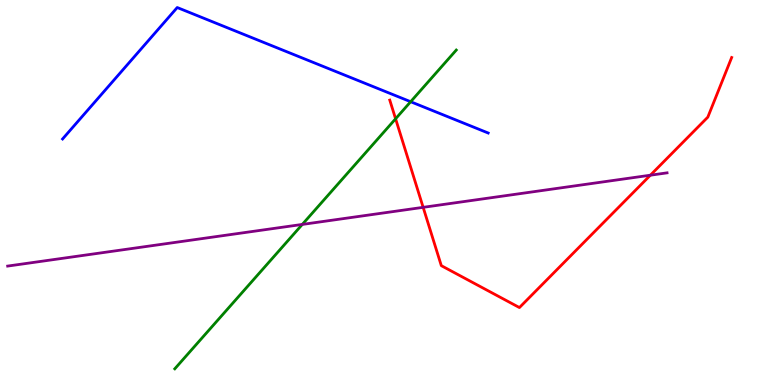[{'lines': ['blue', 'red'], 'intersections': []}, {'lines': ['green', 'red'], 'intersections': [{'x': 5.1, 'y': 6.91}]}, {'lines': ['purple', 'red'], 'intersections': [{'x': 5.46, 'y': 4.61}, {'x': 8.39, 'y': 5.45}]}, {'lines': ['blue', 'green'], 'intersections': [{'x': 5.3, 'y': 7.36}]}, {'lines': ['blue', 'purple'], 'intersections': []}, {'lines': ['green', 'purple'], 'intersections': [{'x': 3.9, 'y': 4.17}]}]